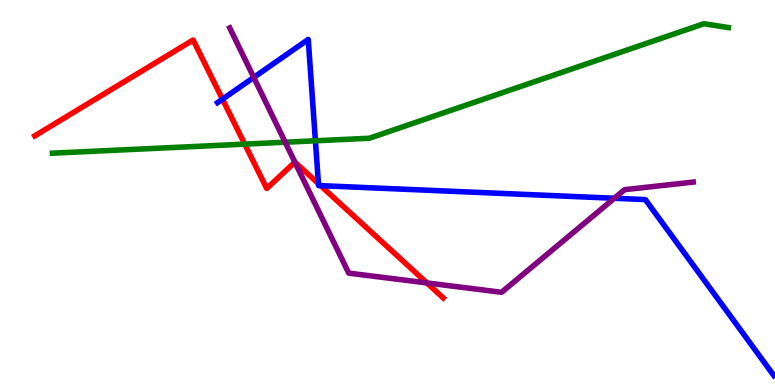[{'lines': ['blue', 'red'], 'intersections': [{'x': 2.87, 'y': 7.42}, {'x': 4.11, 'y': 5.23}, {'x': 4.14, 'y': 5.18}]}, {'lines': ['green', 'red'], 'intersections': [{'x': 3.16, 'y': 6.26}]}, {'lines': ['purple', 'red'], 'intersections': [{'x': 3.81, 'y': 5.79}, {'x': 5.51, 'y': 2.65}]}, {'lines': ['blue', 'green'], 'intersections': [{'x': 4.07, 'y': 6.34}]}, {'lines': ['blue', 'purple'], 'intersections': [{'x': 3.27, 'y': 7.99}, {'x': 7.93, 'y': 4.85}]}, {'lines': ['green', 'purple'], 'intersections': [{'x': 3.68, 'y': 6.31}]}]